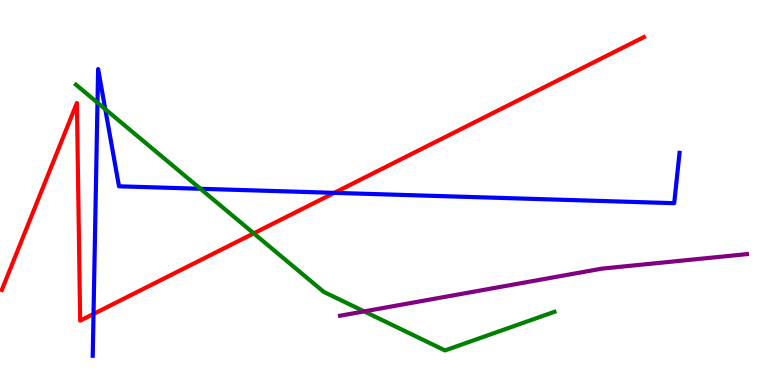[{'lines': ['blue', 'red'], 'intersections': [{'x': 1.21, 'y': 1.85}, {'x': 4.31, 'y': 4.99}]}, {'lines': ['green', 'red'], 'intersections': [{'x': 3.27, 'y': 3.94}]}, {'lines': ['purple', 'red'], 'intersections': []}, {'lines': ['blue', 'green'], 'intersections': [{'x': 1.26, 'y': 7.33}, {'x': 1.36, 'y': 7.16}, {'x': 2.59, 'y': 5.1}]}, {'lines': ['blue', 'purple'], 'intersections': []}, {'lines': ['green', 'purple'], 'intersections': [{'x': 4.7, 'y': 1.91}]}]